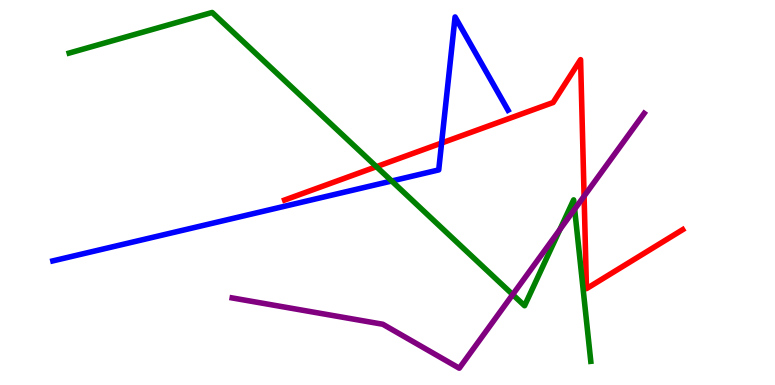[{'lines': ['blue', 'red'], 'intersections': [{'x': 5.7, 'y': 6.29}]}, {'lines': ['green', 'red'], 'intersections': [{'x': 4.86, 'y': 5.67}]}, {'lines': ['purple', 'red'], 'intersections': [{'x': 7.54, 'y': 4.9}]}, {'lines': ['blue', 'green'], 'intersections': [{'x': 5.05, 'y': 5.3}]}, {'lines': ['blue', 'purple'], 'intersections': []}, {'lines': ['green', 'purple'], 'intersections': [{'x': 6.62, 'y': 2.35}, {'x': 7.22, 'y': 4.04}, {'x': 7.41, 'y': 4.57}]}]